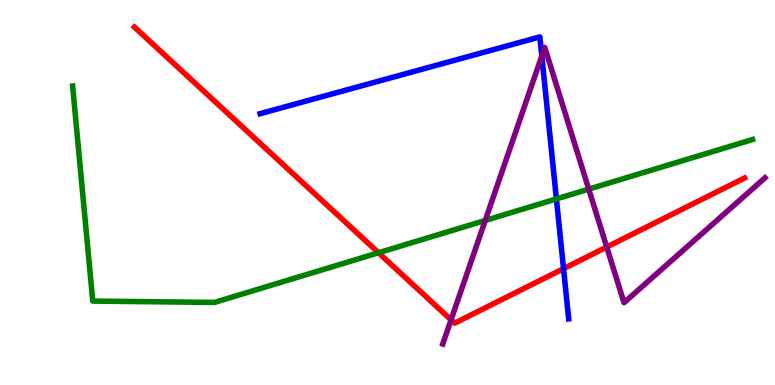[{'lines': ['blue', 'red'], 'intersections': [{'x': 7.27, 'y': 3.02}]}, {'lines': ['green', 'red'], 'intersections': [{'x': 4.88, 'y': 3.43}]}, {'lines': ['purple', 'red'], 'intersections': [{'x': 5.82, 'y': 1.69}, {'x': 7.83, 'y': 3.58}]}, {'lines': ['blue', 'green'], 'intersections': [{'x': 7.18, 'y': 4.83}]}, {'lines': ['blue', 'purple'], 'intersections': [{'x': 6.99, 'y': 8.55}]}, {'lines': ['green', 'purple'], 'intersections': [{'x': 6.26, 'y': 4.27}, {'x': 7.6, 'y': 5.09}]}]